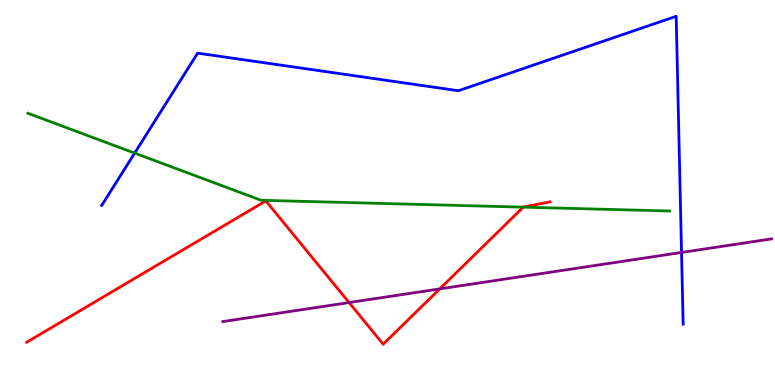[{'lines': ['blue', 'red'], 'intersections': []}, {'lines': ['green', 'red'], 'intersections': [{'x': 6.75, 'y': 4.62}]}, {'lines': ['purple', 'red'], 'intersections': [{'x': 4.5, 'y': 2.14}, {'x': 5.67, 'y': 2.5}]}, {'lines': ['blue', 'green'], 'intersections': [{'x': 1.74, 'y': 6.02}]}, {'lines': ['blue', 'purple'], 'intersections': [{'x': 8.79, 'y': 3.44}]}, {'lines': ['green', 'purple'], 'intersections': []}]